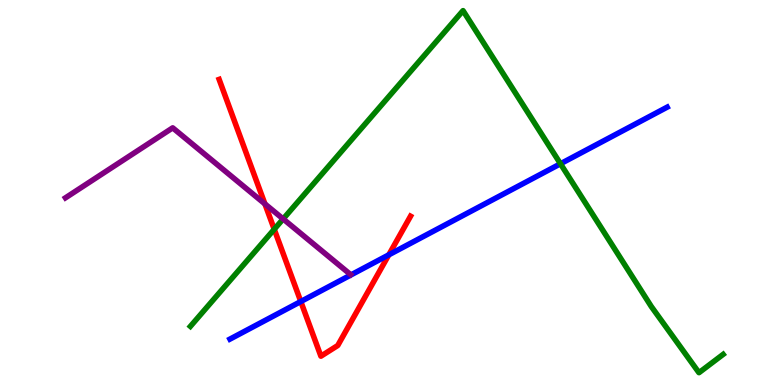[{'lines': ['blue', 'red'], 'intersections': [{'x': 3.88, 'y': 2.17}, {'x': 5.02, 'y': 3.38}]}, {'lines': ['green', 'red'], 'intersections': [{'x': 3.54, 'y': 4.05}]}, {'lines': ['purple', 'red'], 'intersections': [{'x': 3.42, 'y': 4.7}]}, {'lines': ['blue', 'green'], 'intersections': [{'x': 7.23, 'y': 5.75}]}, {'lines': ['blue', 'purple'], 'intersections': []}, {'lines': ['green', 'purple'], 'intersections': [{'x': 3.65, 'y': 4.31}]}]